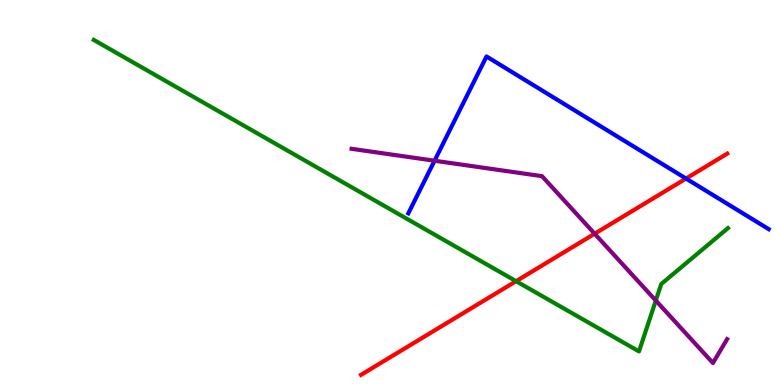[{'lines': ['blue', 'red'], 'intersections': [{'x': 8.85, 'y': 5.36}]}, {'lines': ['green', 'red'], 'intersections': [{'x': 6.66, 'y': 2.7}]}, {'lines': ['purple', 'red'], 'intersections': [{'x': 7.67, 'y': 3.93}]}, {'lines': ['blue', 'green'], 'intersections': []}, {'lines': ['blue', 'purple'], 'intersections': [{'x': 5.61, 'y': 5.83}]}, {'lines': ['green', 'purple'], 'intersections': [{'x': 8.46, 'y': 2.19}]}]